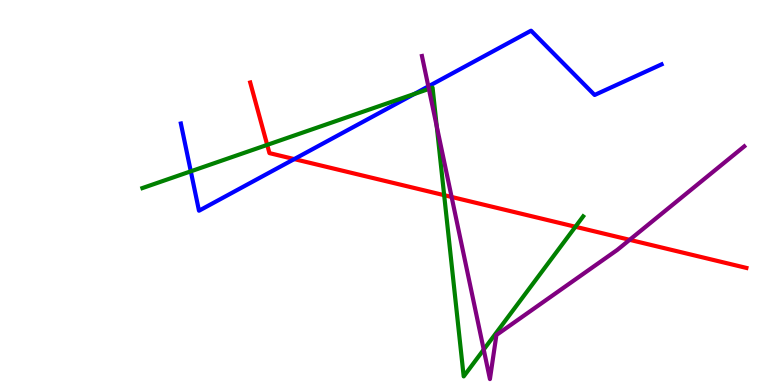[{'lines': ['blue', 'red'], 'intersections': [{'x': 3.8, 'y': 5.87}]}, {'lines': ['green', 'red'], 'intersections': [{'x': 3.45, 'y': 6.24}, {'x': 5.73, 'y': 4.93}, {'x': 7.42, 'y': 4.11}]}, {'lines': ['purple', 'red'], 'intersections': [{'x': 5.83, 'y': 4.88}, {'x': 8.12, 'y': 3.77}]}, {'lines': ['blue', 'green'], 'intersections': [{'x': 2.46, 'y': 5.55}, {'x': 5.35, 'y': 7.56}]}, {'lines': ['blue', 'purple'], 'intersections': [{'x': 5.53, 'y': 7.76}]}, {'lines': ['green', 'purple'], 'intersections': [{'x': 5.53, 'y': 7.69}, {'x': 5.64, 'y': 6.72}, {'x': 6.24, 'y': 0.92}]}]